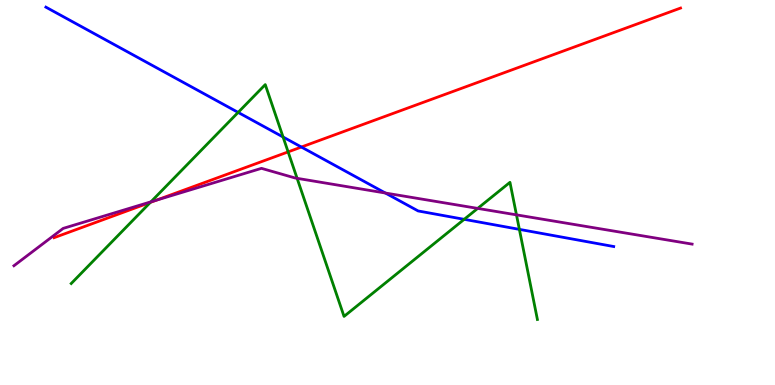[{'lines': ['blue', 'red'], 'intersections': [{'x': 3.89, 'y': 6.18}]}, {'lines': ['green', 'red'], 'intersections': [{'x': 1.94, 'y': 4.74}, {'x': 3.72, 'y': 6.05}]}, {'lines': ['purple', 'red'], 'intersections': [{'x': 2.02, 'y': 4.8}]}, {'lines': ['blue', 'green'], 'intersections': [{'x': 3.07, 'y': 7.08}, {'x': 3.65, 'y': 6.44}, {'x': 5.99, 'y': 4.3}, {'x': 6.7, 'y': 4.04}]}, {'lines': ['blue', 'purple'], 'intersections': [{'x': 4.97, 'y': 4.99}]}, {'lines': ['green', 'purple'], 'intersections': [{'x': 1.95, 'y': 4.76}, {'x': 3.83, 'y': 5.37}, {'x': 6.16, 'y': 4.59}, {'x': 6.66, 'y': 4.42}]}]